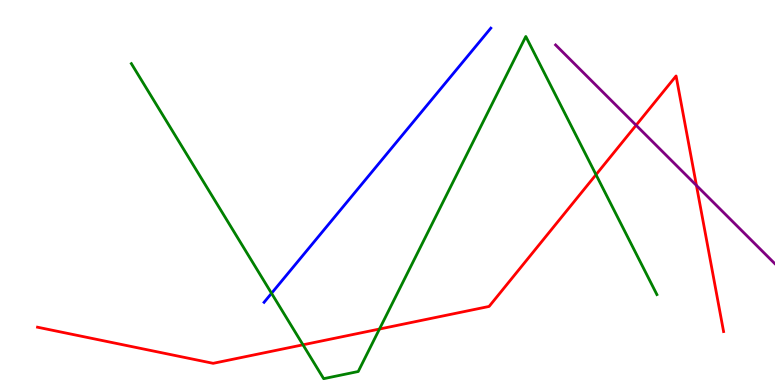[{'lines': ['blue', 'red'], 'intersections': []}, {'lines': ['green', 'red'], 'intersections': [{'x': 3.91, 'y': 1.04}, {'x': 4.9, 'y': 1.45}, {'x': 7.69, 'y': 5.46}]}, {'lines': ['purple', 'red'], 'intersections': [{'x': 8.21, 'y': 6.75}, {'x': 8.99, 'y': 5.18}]}, {'lines': ['blue', 'green'], 'intersections': [{'x': 3.5, 'y': 2.38}]}, {'lines': ['blue', 'purple'], 'intersections': []}, {'lines': ['green', 'purple'], 'intersections': []}]